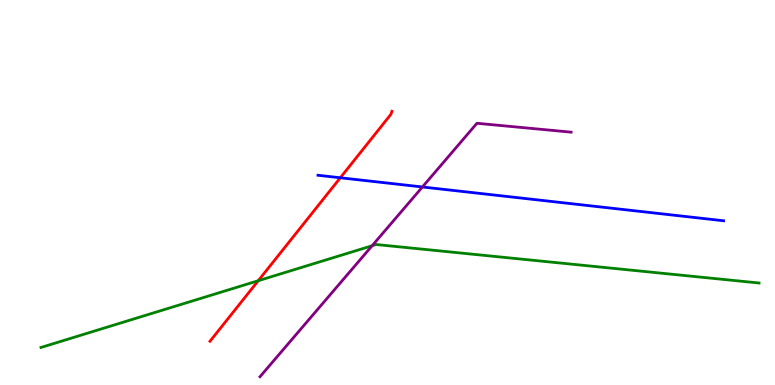[{'lines': ['blue', 'red'], 'intersections': [{'x': 4.39, 'y': 5.38}]}, {'lines': ['green', 'red'], 'intersections': [{'x': 3.33, 'y': 2.71}]}, {'lines': ['purple', 'red'], 'intersections': []}, {'lines': ['blue', 'green'], 'intersections': []}, {'lines': ['blue', 'purple'], 'intersections': [{'x': 5.45, 'y': 5.14}]}, {'lines': ['green', 'purple'], 'intersections': [{'x': 4.8, 'y': 3.62}]}]